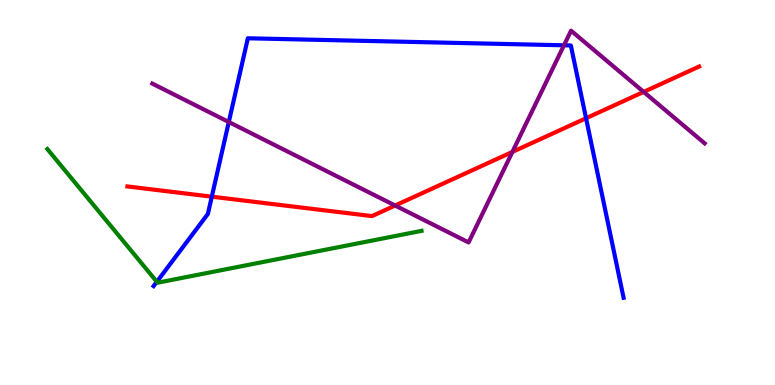[{'lines': ['blue', 'red'], 'intersections': [{'x': 2.73, 'y': 4.89}, {'x': 7.56, 'y': 6.93}]}, {'lines': ['green', 'red'], 'intersections': []}, {'lines': ['purple', 'red'], 'intersections': [{'x': 5.1, 'y': 4.66}, {'x': 6.61, 'y': 6.05}, {'x': 8.31, 'y': 7.61}]}, {'lines': ['blue', 'green'], 'intersections': [{'x': 2.02, 'y': 2.68}]}, {'lines': ['blue', 'purple'], 'intersections': [{'x': 2.95, 'y': 6.83}, {'x': 7.28, 'y': 8.82}]}, {'lines': ['green', 'purple'], 'intersections': []}]